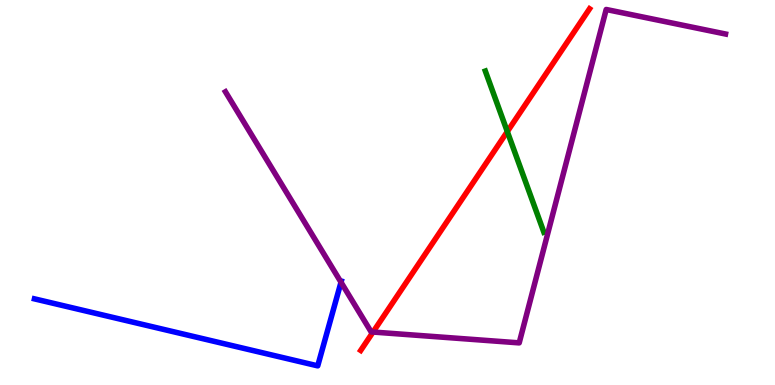[{'lines': ['blue', 'red'], 'intersections': []}, {'lines': ['green', 'red'], 'intersections': [{'x': 6.55, 'y': 6.58}]}, {'lines': ['purple', 'red'], 'intersections': [{'x': 4.81, 'y': 1.38}]}, {'lines': ['blue', 'green'], 'intersections': []}, {'lines': ['blue', 'purple'], 'intersections': [{'x': 4.4, 'y': 2.67}]}, {'lines': ['green', 'purple'], 'intersections': []}]